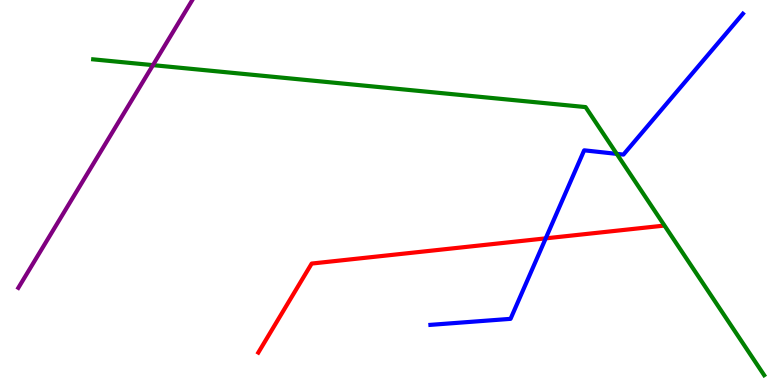[{'lines': ['blue', 'red'], 'intersections': [{'x': 7.04, 'y': 3.81}]}, {'lines': ['green', 'red'], 'intersections': []}, {'lines': ['purple', 'red'], 'intersections': []}, {'lines': ['blue', 'green'], 'intersections': [{'x': 7.96, 'y': 6.0}]}, {'lines': ['blue', 'purple'], 'intersections': []}, {'lines': ['green', 'purple'], 'intersections': [{'x': 1.97, 'y': 8.31}]}]